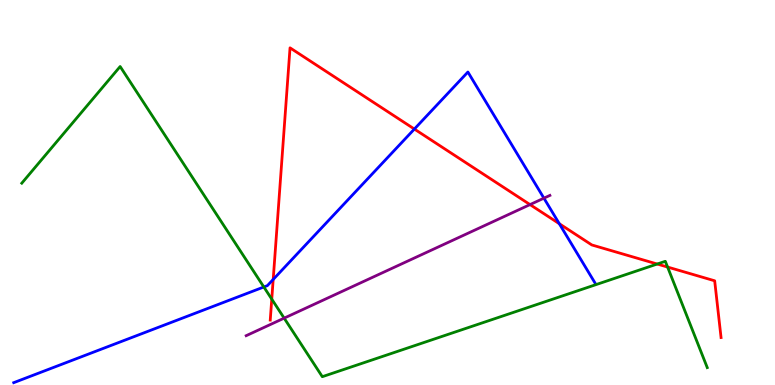[{'lines': ['blue', 'red'], 'intersections': [{'x': 3.53, 'y': 2.74}, {'x': 5.35, 'y': 6.65}, {'x': 7.22, 'y': 4.19}]}, {'lines': ['green', 'red'], 'intersections': [{'x': 3.51, 'y': 2.23}, {'x': 8.48, 'y': 3.14}, {'x': 8.61, 'y': 3.06}]}, {'lines': ['purple', 'red'], 'intersections': [{'x': 6.84, 'y': 4.69}]}, {'lines': ['blue', 'green'], 'intersections': [{'x': 3.4, 'y': 2.55}]}, {'lines': ['blue', 'purple'], 'intersections': [{'x': 7.02, 'y': 4.85}]}, {'lines': ['green', 'purple'], 'intersections': [{'x': 3.67, 'y': 1.74}]}]